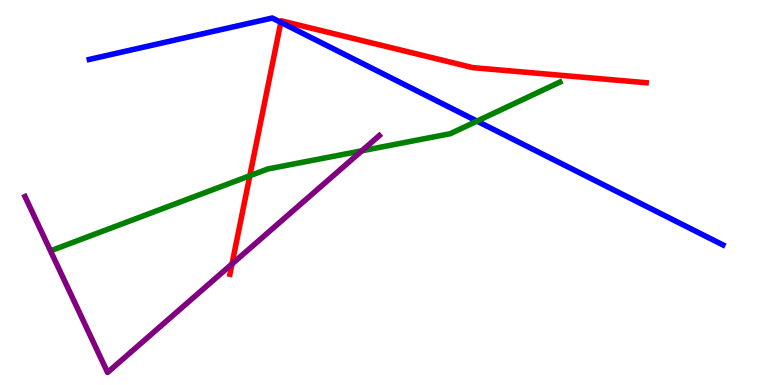[{'lines': ['blue', 'red'], 'intersections': [{'x': 3.62, 'y': 9.42}]}, {'lines': ['green', 'red'], 'intersections': [{'x': 3.22, 'y': 5.44}]}, {'lines': ['purple', 'red'], 'intersections': [{'x': 2.99, 'y': 3.14}]}, {'lines': ['blue', 'green'], 'intersections': [{'x': 6.15, 'y': 6.85}]}, {'lines': ['blue', 'purple'], 'intersections': []}, {'lines': ['green', 'purple'], 'intersections': [{'x': 4.67, 'y': 6.08}]}]